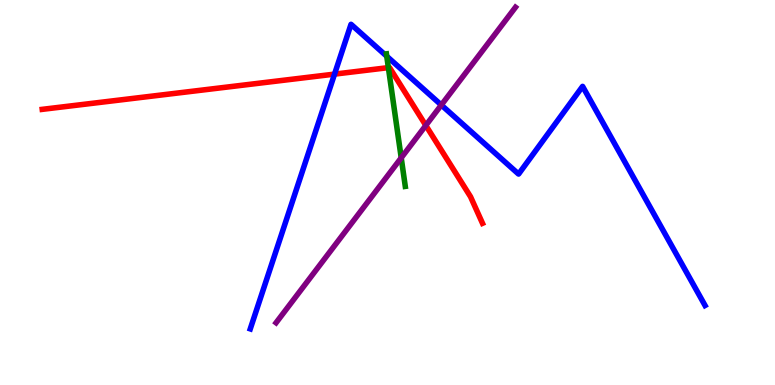[{'lines': ['blue', 'red'], 'intersections': [{'x': 4.32, 'y': 8.07}]}, {'lines': ['green', 'red'], 'intersections': [{'x': 5.01, 'y': 8.24}]}, {'lines': ['purple', 'red'], 'intersections': [{'x': 5.49, 'y': 6.74}]}, {'lines': ['blue', 'green'], 'intersections': [{'x': 4.99, 'y': 8.54}]}, {'lines': ['blue', 'purple'], 'intersections': [{'x': 5.69, 'y': 7.27}]}, {'lines': ['green', 'purple'], 'intersections': [{'x': 5.18, 'y': 5.9}]}]